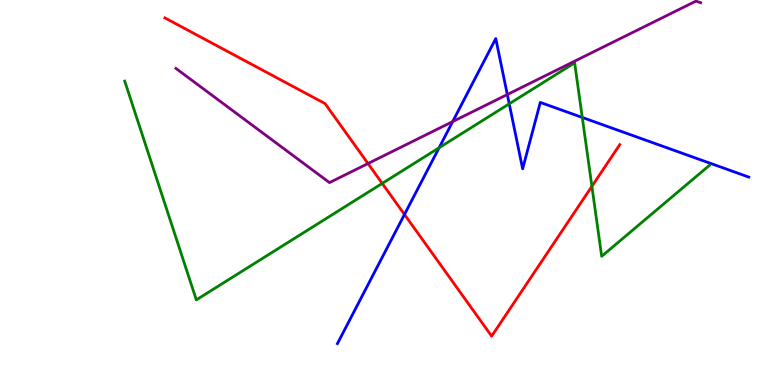[{'lines': ['blue', 'red'], 'intersections': [{'x': 5.22, 'y': 4.43}]}, {'lines': ['green', 'red'], 'intersections': [{'x': 4.93, 'y': 5.24}, {'x': 7.64, 'y': 5.16}]}, {'lines': ['purple', 'red'], 'intersections': [{'x': 4.75, 'y': 5.75}]}, {'lines': ['blue', 'green'], 'intersections': [{'x': 5.67, 'y': 6.16}, {'x': 6.57, 'y': 7.3}, {'x': 7.51, 'y': 6.95}]}, {'lines': ['blue', 'purple'], 'intersections': [{'x': 5.84, 'y': 6.84}, {'x': 6.55, 'y': 7.54}]}, {'lines': ['green', 'purple'], 'intersections': []}]